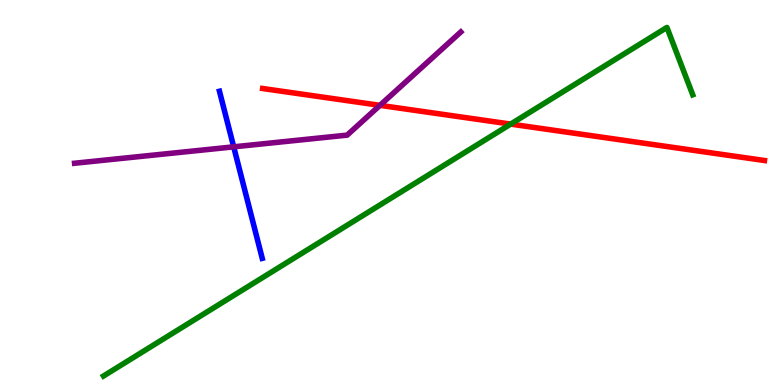[{'lines': ['blue', 'red'], 'intersections': []}, {'lines': ['green', 'red'], 'intersections': [{'x': 6.59, 'y': 6.78}]}, {'lines': ['purple', 'red'], 'intersections': [{'x': 4.9, 'y': 7.26}]}, {'lines': ['blue', 'green'], 'intersections': []}, {'lines': ['blue', 'purple'], 'intersections': [{'x': 3.02, 'y': 6.19}]}, {'lines': ['green', 'purple'], 'intersections': []}]